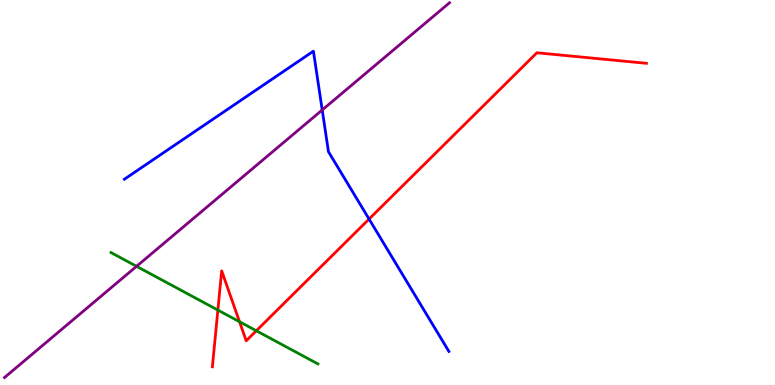[{'lines': ['blue', 'red'], 'intersections': [{'x': 4.76, 'y': 4.31}]}, {'lines': ['green', 'red'], 'intersections': [{'x': 2.81, 'y': 1.95}, {'x': 3.09, 'y': 1.64}, {'x': 3.31, 'y': 1.41}]}, {'lines': ['purple', 'red'], 'intersections': []}, {'lines': ['blue', 'green'], 'intersections': []}, {'lines': ['blue', 'purple'], 'intersections': [{'x': 4.16, 'y': 7.14}]}, {'lines': ['green', 'purple'], 'intersections': [{'x': 1.76, 'y': 3.08}]}]